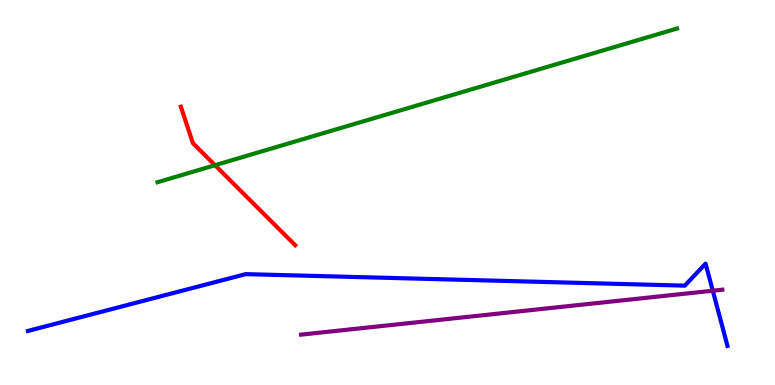[{'lines': ['blue', 'red'], 'intersections': []}, {'lines': ['green', 'red'], 'intersections': [{'x': 2.77, 'y': 5.71}]}, {'lines': ['purple', 'red'], 'intersections': []}, {'lines': ['blue', 'green'], 'intersections': []}, {'lines': ['blue', 'purple'], 'intersections': [{'x': 9.2, 'y': 2.45}]}, {'lines': ['green', 'purple'], 'intersections': []}]